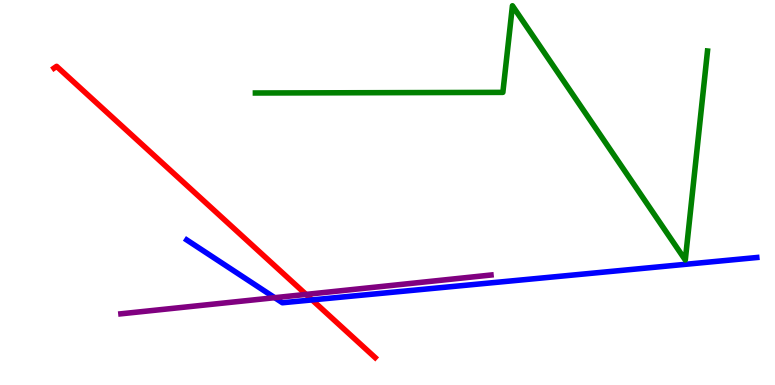[{'lines': ['blue', 'red'], 'intersections': [{'x': 4.03, 'y': 2.21}]}, {'lines': ['green', 'red'], 'intersections': []}, {'lines': ['purple', 'red'], 'intersections': [{'x': 3.95, 'y': 2.35}]}, {'lines': ['blue', 'green'], 'intersections': []}, {'lines': ['blue', 'purple'], 'intersections': [{'x': 3.54, 'y': 2.27}]}, {'lines': ['green', 'purple'], 'intersections': []}]